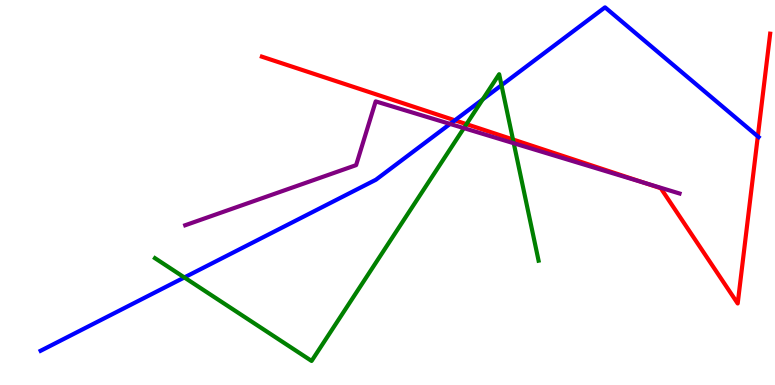[{'lines': ['blue', 'red'], 'intersections': [{'x': 5.87, 'y': 6.87}, {'x': 9.78, 'y': 6.46}]}, {'lines': ['green', 'red'], 'intersections': [{'x': 6.02, 'y': 6.78}, {'x': 6.62, 'y': 6.38}]}, {'lines': ['purple', 'red'], 'intersections': [{'x': 8.32, 'y': 5.25}]}, {'lines': ['blue', 'green'], 'intersections': [{'x': 2.38, 'y': 2.79}, {'x': 6.23, 'y': 7.42}, {'x': 6.47, 'y': 7.79}]}, {'lines': ['blue', 'purple'], 'intersections': [{'x': 5.81, 'y': 6.78}]}, {'lines': ['green', 'purple'], 'intersections': [{'x': 5.99, 'y': 6.67}, {'x': 6.63, 'y': 6.28}]}]